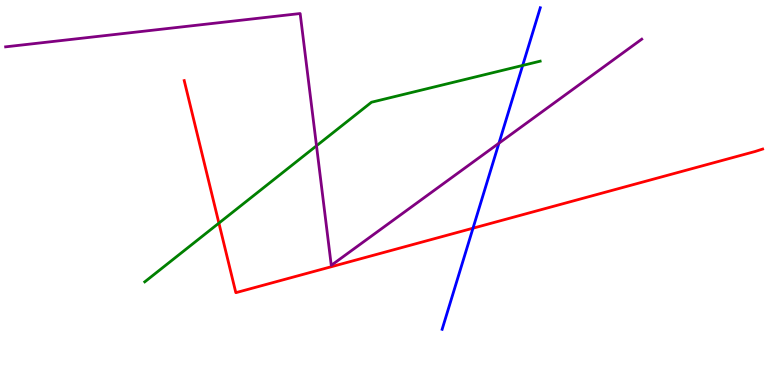[{'lines': ['blue', 'red'], 'intersections': [{'x': 6.1, 'y': 4.07}]}, {'lines': ['green', 'red'], 'intersections': [{'x': 2.82, 'y': 4.2}]}, {'lines': ['purple', 'red'], 'intersections': []}, {'lines': ['blue', 'green'], 'intersections': [{'x': 6.74, 'y': 8.3}]}, {'lines': ['blue', 'purple'], 'intersections': [{'x': 6.44, 'y': 6.28}]}, {'lines': ['green', 'purple'], 'intersections': [{'x': 4.08, 'y': 6.21}]}]